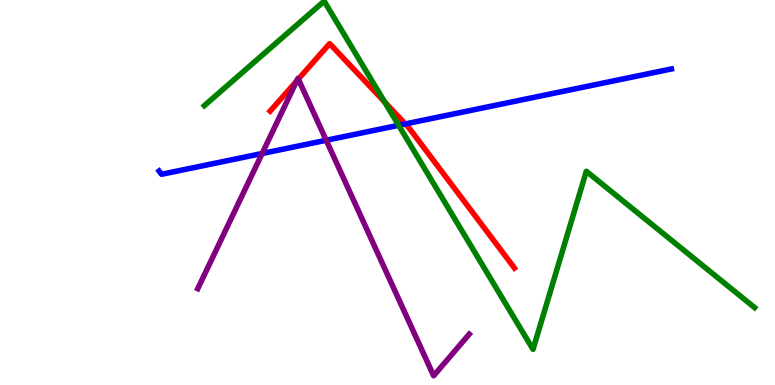[{'lines': ['blue', 'red'], 'intersections': [{'x': 5.23, 'y': 6.78}]}, {'lines': ['green', 'red'], 'intersections': [{'x': 4.96, 'y': 7.35}]}, {'lines': ['purple', 'red'], 'intersections': [{'x': 3.83, 'y': 7.9}, {'x': 3.85, 'y': 7.94}]}, {'lines': ['blue', 'green'], 'intersections': [{'x': 5.14, 'y': 6.75}]}, {'lines': ['blue', 'purple'], 'intersections': [{'x': 3.38, 'y': 6.01}, {'x': 4.21, 'y': 6.36}]}, {'lines': ['green', 'purple'], 'intersections': []}]